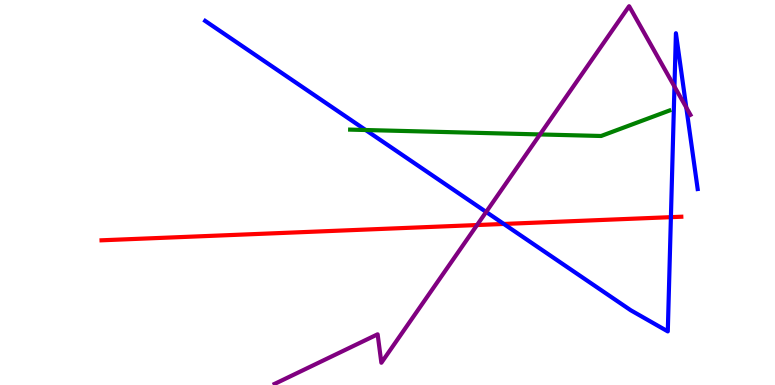[{'lines': ['blue', 'red'], 'intersections': [{'x': 6.5, 'y': 4.18}, {'x': 8.66, 'y': 4.36}]}, {'lines': ['green', 'red'], 'intersections': []}, {'lines': ['purple', 'red'], 'intersections': [{'x': 6.16, 'y': 4.15}]}, {'lines': ['blue', 'green'], 'intersections': [{'x': 4.72, 'y': 6.62}]}, {'lines': ['blue', 'purple'], 'intersections': [{'x': 6.27, 'y': 4.49}, {'x': 8.7, 'y': 7.75}, {'x': 8.86, 'y': 7.21}]}, {'lines': ['green', 'purple'], 'intersections': [{'x': 6.97, 'y': 6.51}]}]